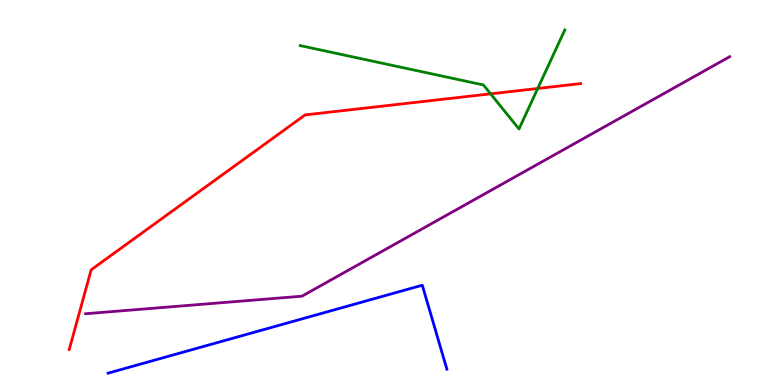[{'lines': ['blue', 'red'], 'intersections': []}, {'lines': ['green', 'red'], 'intersections': [{'x': 6.33, 'y': 7.56}, {'x': 6.94, 'y': 7.7}]}, {'lines': ['purple', 'red'], 'intersections': []}, {'lines': ['blue', 'green'], 'intersections': []}, {'lines': ['blue', 'purple'], 'intersections': []}, {'lines': ['green', 'purple'], 'intersections': []}]